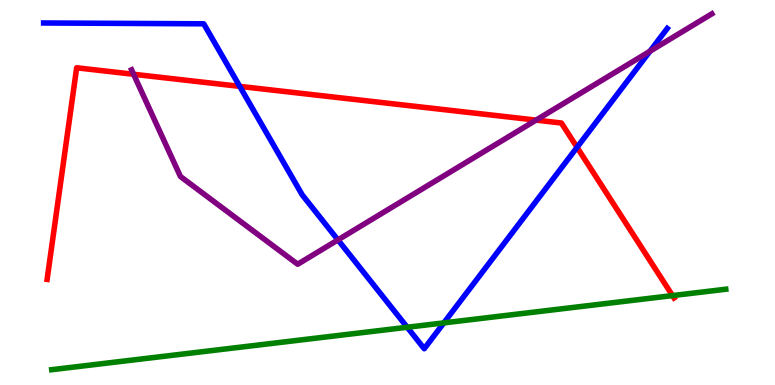[{'lines': ['blue', 'red'], 'intersections': [{'x': 3.09, 'y': 7.76}, {'x': 7.45, 'y': 6.17}]}, {'lines': ['green', 'red'], 'intersections': [{'x': 8.68, 'y': 2.32}]}, {'lines': ['purple', 'red'], 'intersections': [{'x': 1.72, 'y': 8.07}, {'x': 6.92, 'y': 6.88}]}, {'lines': ['blue', 'green'], 'intersections': [{'x': 5.25, 'y': 1.5}, {'x': 5.73, 'y': 1.61}]}, {'lines': ['blue', 'purple'], 'intersections': [{'x': 4.36, 'y': 3.77}, {'x': 8.39, 'y': 8.67}]}, {'lines': ['green', 'purple'], 'intersections': []}]